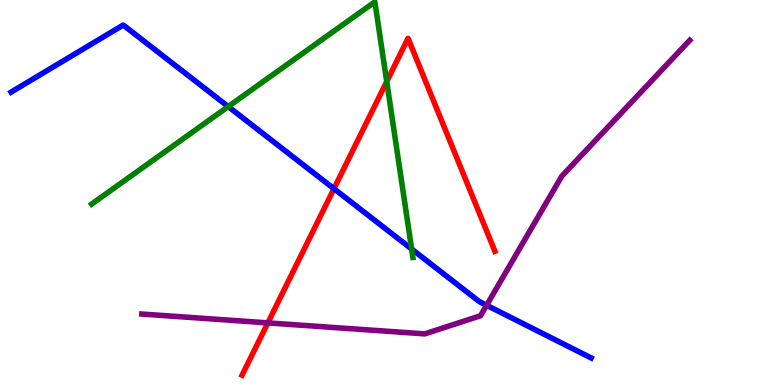[{'lines': ['blue', 'red'], 'intersections': [{'x': 4.31, 'y': 5.1}]}, {'lines': ['green', 'red'], 'intersections': [{'x': 4.99, 'y': 7.88}]}, {'lines': ['purple', 'red'], 'intersections': [{'x': 3.46, 'y': 1.61}]}, {'lines': ['blue', 'green'], 'intersections': [{'x': 2.94, 'y': 7.23}, {'x': 5.31, 'y': 3.53}]}, {'lines': ['blue', 'purple'], 'intersections': [{'x': 6.28, 'y': 2.07}]}, {'lines': ['green', 'purple'], 'intersections': []}]